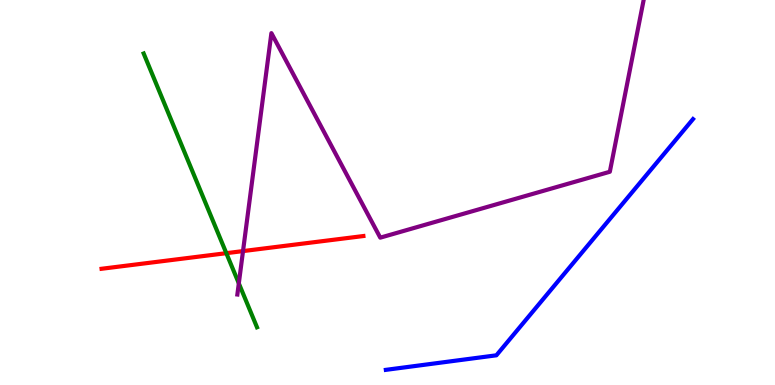[{'lines': ['blue', 'red'], 'intersections': []}, {'lines': ['green', 'red'], 'intersections': [{'x': 2.92, 'y': 3.42}]}, {'lines': ['purple', 'red'], 'intersections': [{'x': 3.14, 'y': 3.48}]}, {'lines': ['blue', 'green'], 'intersections': []}, {'lines': ['blue', 'purple'], 'intersections': []}, {'lines': ['green', 'purple'], 'intersections': [{'x': 3.08, 'y': 2.64}]}]